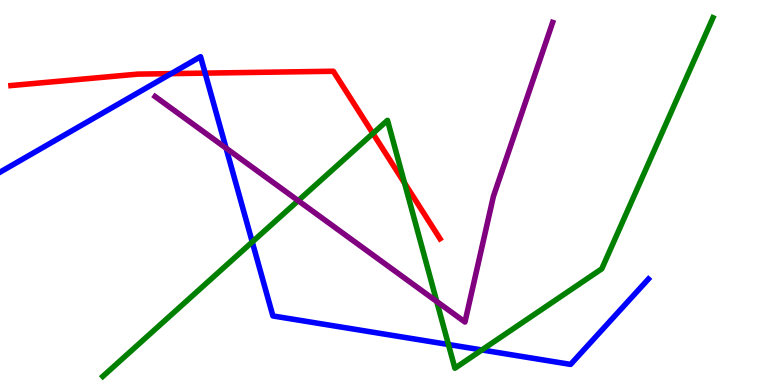[{'lines': ['blue', 'red'], 'intersections': [{'x': 2.21, 'y': 8.09}, {'x': 2.65, 'y': 8.1}]}, {'lines': ['green', 'red'], 'intersections': [{'x': 4.81, 'y': 6.53}, {'x': 5.22, 'y': 5.25}]}, {'lines': ['purple', 'red'], 'intersections': []}, {'lines': ['blue', 'green'], 'intersections': [{'x': 3.25, 'y': 3.72}, {'x': 5.79, 'y': 1.05}, {'x': 6.22, 'y': 0.91}]}, {'lines': ['blue', 'purple'], 'intersections': [{'x': 2.92, 'y': 6.15}]}, {'lines': ['green', 'purple'], 'intersections': [{'x': 3.85, 'y': 4.79}, {'x': 5.64, 'y': 2.17}]}]